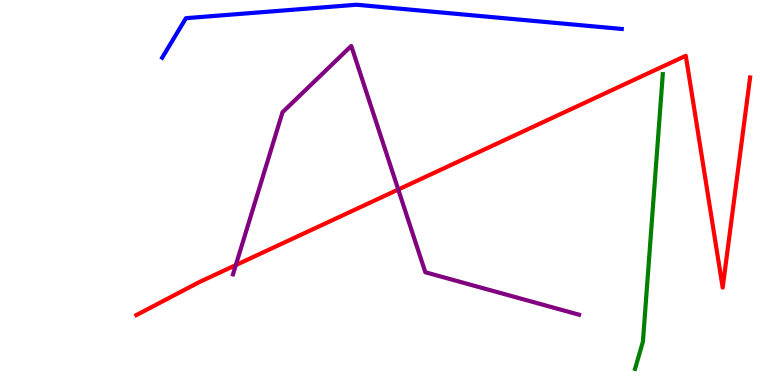[{'lines': ['blue', 'red'], 'intersections': []}, {'lines': ['green', 'red'], 'intersections': []}, {'lines': ['purple', 'red'], 'intersections': [{'x': 3.04, 'y': 3.11}, {'x': 5.14, 'y': 5.08}]}, {'lines': ['blue', 'green'], 'intersections': []}, {'lines': ['blue', 'purple'], 'intersections': []}, {'lines': ['green', 'purple'], 'intersections': []}]